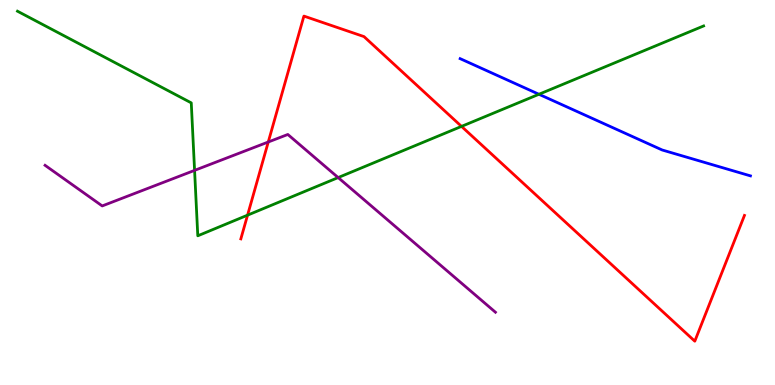[{'lines': ['blue', 'red'], 'intersections': []}, {'lines': ['green', 'red'], 'intersections': [{'x': 3.19, 'y': 4.41}, {'x': 5.95, 'y': 6.72}]}, {'lines': ['purple', 'red'], 'intersections': [{'x': 3.46, 'y': 6.31}]}, {'lines': ['blue', 'green'], 'intersections': [{'x': 6.95, 'y': 7.55}]}, {'lines': ['blue', 'purple'], 'intersections': []}, {'lines': ['green', 'purple'], 'intersections': [{'x': 2.51, 'y': 5.57}, {'x': 4.36, 'y': 5.39}]}]